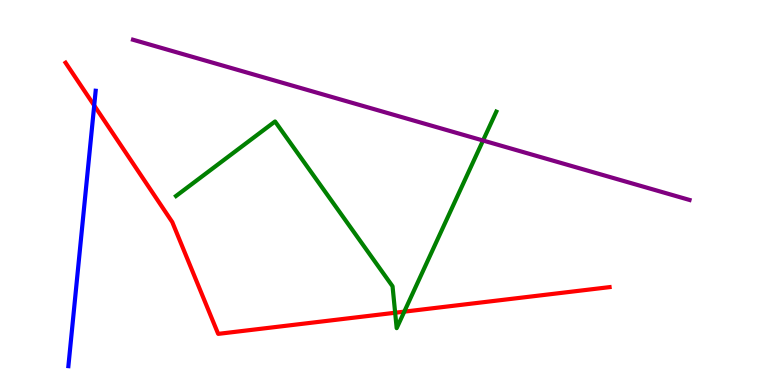[{'lines': ['blue', 'red'], 'intersections': [{'x': 1.22, 'y': 7.26}]}, {'lines': ['green', 'red'], 'intersections': [{'x': 5.1, 'y': 1.88}, {'x': 5.22, 'y': 1.91}]}, {'lines': ['purple', 'red'], 'intersections': []}, {'lines': ['blue', 'green'], 'intersections': []}, {'lines': ['blue', 'purple'], 'intersections': []}, {'lines': ['green', 'purple'], 'intersections': [{'x': 6.23, 'y': 6.35}]}]